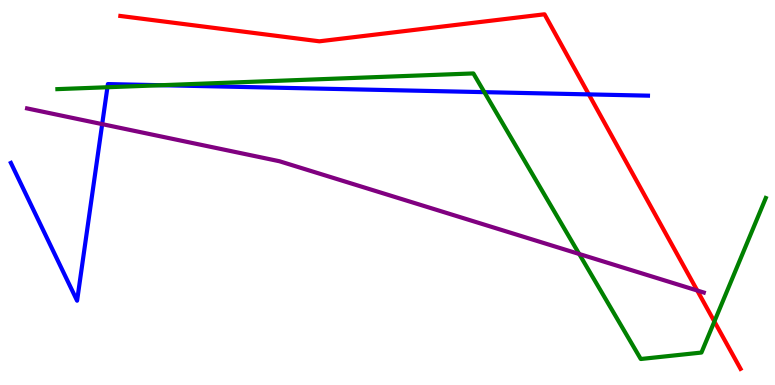[{'lines': ['blue', 'red'], 'intersections': [{'x': 7.6, 'y': 7.55}]}, {'lines': ['green', 'red'], 'intersections': [{'x': 9.22, 'y': 1.65}]}, {'lines': ['purple', 'red'], 'intersections': [{'x': 9.0, 'y': 2.45}]}, {'lines': ['blue', 'green'], 'intersections': [{'x': 1.39, 'y': 7.73}, {'x': 2.08, 'y': 7.79}, {'x': 6.25, 'y': 7.61}]}, {'lines': ['blue', 'purple'], 'intersections': [{'x': 1.32, 'y': 6.78}]}, {'lines': ['green', 'purple'], 'intersections': [{'x': 7.47, 'y': 3.4}]}]